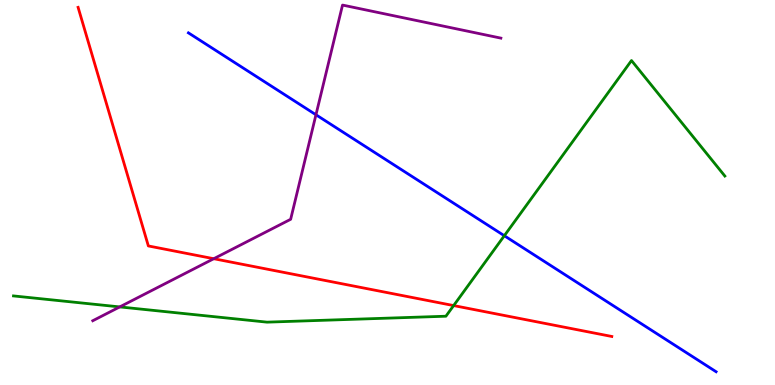[{'lines': ['blue', 'red'], 'intersections': []}, {'lines': ['green', 'red'], 'intersections': [{'x': 5.85, 'y': 2.06}]}, {'lines': ['purple', 'red'], 'intersections': [{'x': 2.76, 'y': 3.28}]}, {'lines': ['blue', 'green'], 'intersections': [{'x': 6.51, 'y': 3.88}]}, {'lines': ['blue', 'purple'], 'intersections': [{'x': 4.08, 'y': 7.02}]}, {'lines': ['green', 'purple'], 'intersections': [{'x': 1.54, 'y': 2.03}]}]